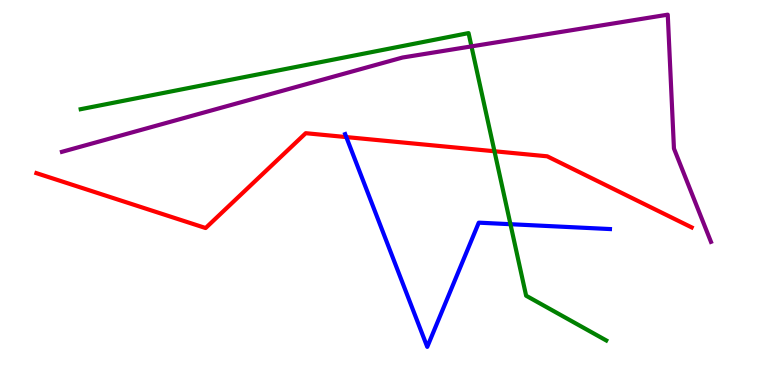[{'lines': ['blue', 'red'], 'intersections': [{'x': 4.47, 'y': 6.44}]}, {'lines': ['green', 'red'], 'intersections': [{'x': 6.38, 'y': 6.07}]}, {'lines': ['purple', 'red'], 'intersections': []}, {'lines': ['blue', 'green'], 'intersections': [{'x': 6.59, 'y': 4.18}]}, {'lines': ['blue', 'purple'], 'intersections': []}, {'lines': ['green', 'purple'], 'intersections': [{'x': 6.08, 'y': 8.8}]}]